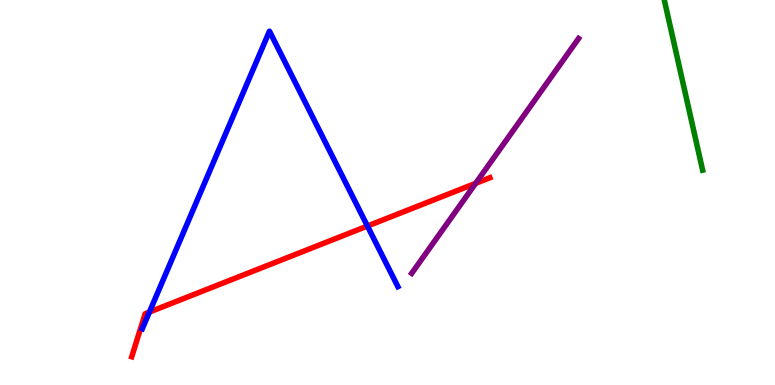[{'lines': ['blue', 'red'], 'intersections': [{'x': 1.93, 'y': 1.89}, {'x': 4.74, 'y': 4.13}]}, {'lines': ['green', 'red'], 'intersections': []}, {'lines': ['purple', 'red'], 'intersections': [{'x': 6.14, 'y': 5.24}]}, {'lines': ['blue', 'green'], 'intersections': []}, {'lines': ['blue', 'purple'], 'intersections': []}, {'lines': ['green', 'purple'], 'intersections': []}]